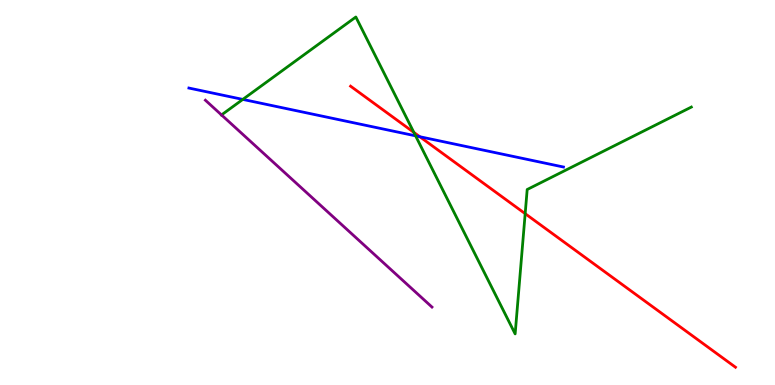[{'lines': ['blue', 'red'], 'intersections': [{'x': 5.42, 'y': 6.45}]}, {'lines': ['green', 'red'], 'intersections': [{'x': 5.34, 'y': 6.56}, {'x': 6.78, 'y': 4.45}]}, {'lines': ['purple', 'red'], 'intersections': []}, {'lines': ['blue', 'green'], 'intersections': [{'x': 3.13, 'y': 7.42}, {'x': 5.36, 'y': 6.47}]}, {'lines': ['blue', 'purple'], 'intersections': []}, {'lines': ['green', 'purple'], 'intersections': [{'x': 2.86, 'y': 7.01}]}]